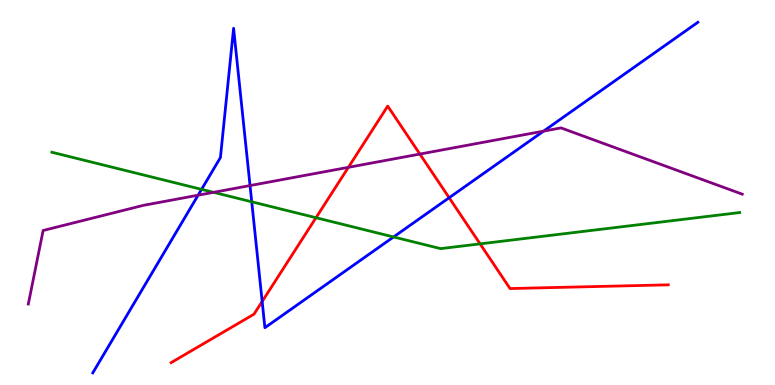[{'lines': ['blue', 'red'], 'intersections': [{'x': 3.38, 'y': 2.17}, {'x': 5.8, 'y': 4.86}]}, {'lines': ['green', 'red'], 'intersections': [{'x': 4.08, 'y': 4.34}, {'x': 6.19, 'y': 3.67}]}, {'lines': ['purple', 'red'], 'intersections': [{'x': 4.5, 'y': 5.65}, {'x': 5.42, 'y': 6.0}]}, {'lines': ['blue', 'green'], 'intersections': [{'x': 2.6, 'y': 5.08}, {'x': 3.25, 'y': 4.76}, {'x': 5.08, 'y': 3.85}]}, {'lines': ['blue', 'purple'], 'intersections': [{'x': 2.56, 'y': 4.93}, {'x': 3.23, 'y': 5.18}, {'x': 7.01, 'y': 6.59}]}, {'lines': ['green', 'purple'], 'intersections': [{'x': 2.76, 'y': 5.0}]}]